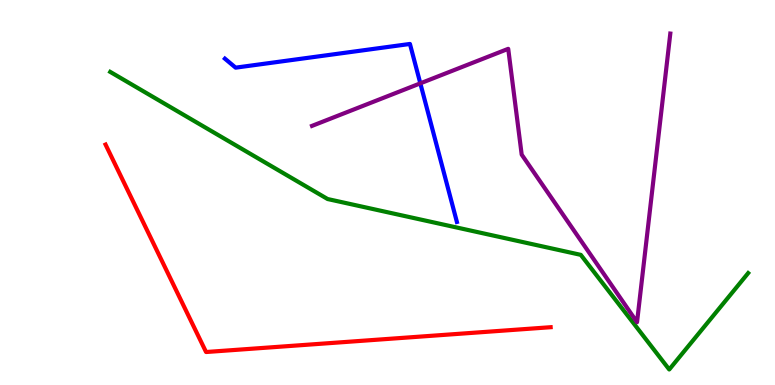[{'lines': ['blue', 'red'], 'intersections': []}, {'lines': ['green', 'red'], 'intersections': []}, {'lines': ['purple', 'red'], 'intersections': []}, {'lines': ['blue', 'green'], 'intersections': []}, {'lines': ['blue', 'purple'], 'intersections': [{'x': 5.42, 'y': 7.84}]}, {'lines': ['green', 'purple'], 'intersections': []}]